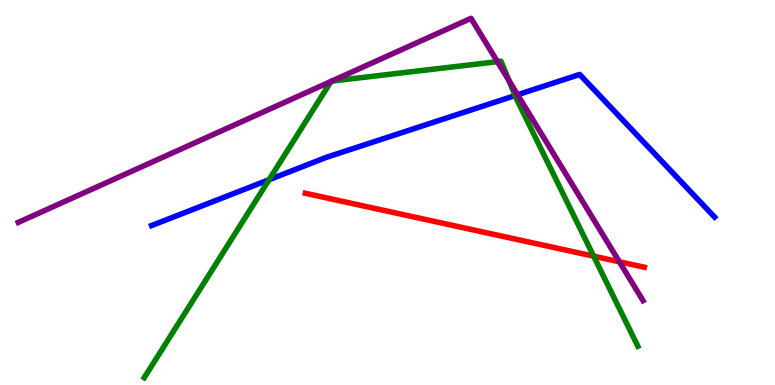[{'lines': ['blue', 'red'], 'intersections': []}, {'lines': ['green', 'red'], 'intersections': [{'x': 7.66, 'y': 3.35}]}, {'lines': ['purple', 'red'], 'intersections': [{'x': 7.99, 'y': 3.2}]}, {'lines': ['blue', 'green'], 'intersections': [{'x': 3.47, 'y': 5.33}, {'x': 6.65, 'y': 7.52}]}, {'lines': ['blue', 'purple'], 'intersections': [{'x': 6.68, 'y': 7.54}]}, {'lines': ['green', 'purple'], 'intersections': [{'x': 4.27, 'y': 7.88}, {'x': 4.28, 'y': 7.89}, {'x': 6.42, 'y': 8.4}, {'x': 6.57, 'y': 7.91}]}]